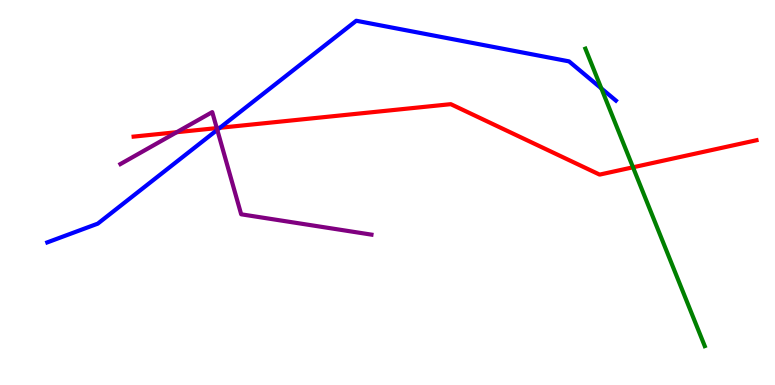[{'lines': ['blue', 'red'], 'intersections': [{'x': 2.84, 'y': 6.68}]}, {'lines': ['green', 'red'], 'intersections': [{'x': 8.17, 'y': 5.65}]}, {'lines': ['purple', 'red'], 'intersections': [{'x': 2.28, 'y': 6.57}, {'x': 2.8, 'y': 6.67}]}, {'lines': ['blue', 'green'], 'intersections': [{'x': 7.76, 'y': 7.7}]}, {'lines': ['blue', 'purple'], 'intersections': [{'x': 2.8, 'y': 6.63}]}, {'lines': ['green', 'purple'], 'intersections': []}]